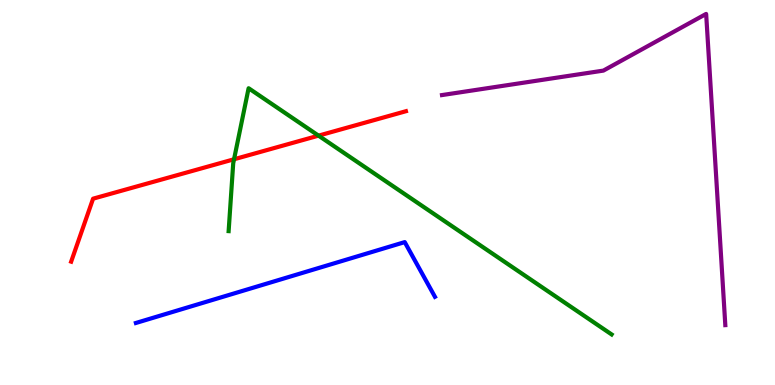[{'lines': ['blue', 'red'], 'intersections': []}, {'lines': ['green', 'red'], 'intersections': [{'x': 3.02, 'y': 5.86}, {'x': 4.11, 'y': 6.48}]}, {'lines': ['purple', 'red'], 'intersections': []}, {'lines': ['blue', 'green'], 'intersections': []}, {'lines': ['blue', 'purple'], 'intersections': []}, {'lines': ['green', 'purple'], 'intersections': []}]